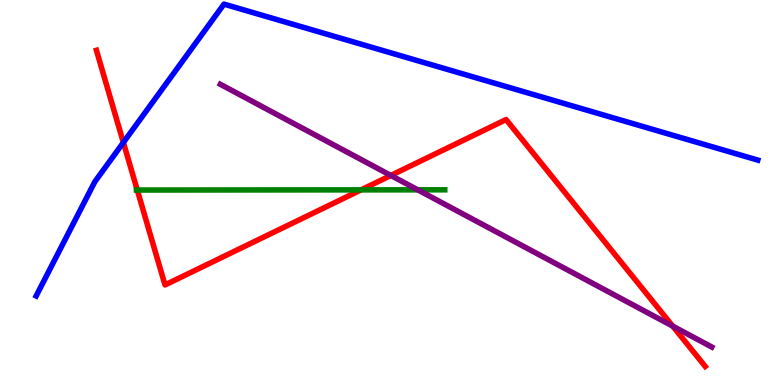[{'lines': ['blue', 'red'], 'intersections': [{'x': 1.59, 'y': 6.3}]}, {'lines': ['green', 'red'], 'intersections': [{'x': 1.77, 'y': 5.06}, {'x': 4.66, 'y': 5.07}]}, {'lines': ['purple', 'red'], 'intersections': [{'x': 5.04, 'y': 5.44}, {'x': 8.68, 'y': 1.53}]}, {'lines': ['blue', 'green'], 'intersections': []}, {'lines': ['blue', 'purple'], 'intersections': []}, {'lines': ['green', 'purple'], 'intersections': [{'x': 5.39, 'y': 5.07}]}]